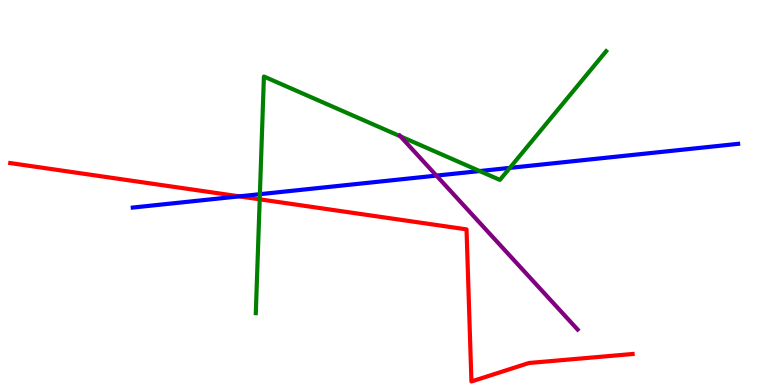[{'lines': ['blue', 'red'], 'intersections': [{'x': 3.09, 'y': 4.9}]}, {'lines': ['green', 'red'], 'intersections': [{'x': 3.35, 'y': 4.82}]}, {'lines': ['purple', 'red'], 'intersections': []}, {'lines': ['blue', 'green'], 'intersections': [{'x': 3.35, 'y': 4.96}, {'x': 6.19, 'y': 5.56}, {'x': 6.58, 'y': 5.64}]}, {'lines': ['blue', 'purple'], 'intersections': [{'x': 5.63, 'y': 5.44}]}, {'lines': ['green', 'purple'], 'intersections': [{'x': 5.17, 'y': 6.46}]}]